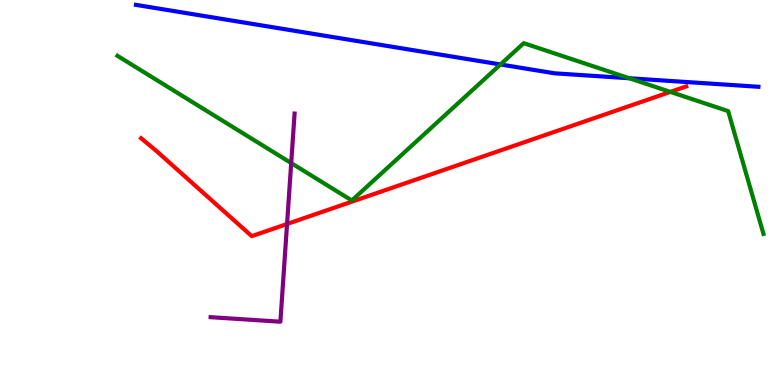[{'lines': ['blue', 'red'], 'intersections': []}, {'lines': ['green', 'red'], 'intersections': [{'x': 8.65, 'y': 7.61}]}, {'lines': ['purple', 'red'], 'intersections': [{'x': 3.7, 'y': 4.18}]}, {'lines': ['blue', 'green'], 'intersections': [{'x': 6.46, 'y': 8.33}, {'x': 8.12, 'y': 7.97}]}, {'lines': ['blue', 'purple'], 'intersections': []}, {'lines': ['green', 'purple'], 'intersections': [{'x': 3.76, 'y': 5.76}]}]